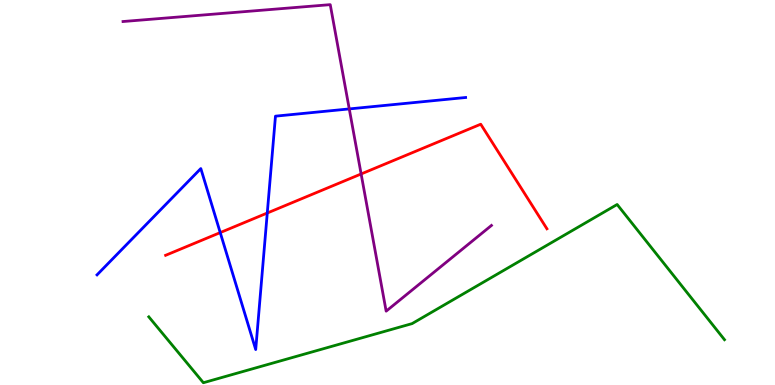[{'lines': ['blue', 'red'], 'intersections': [{'x': 2.84, 'y': 3.96}, {'x': 3.45, 'y': 4.47}]}, {'lines': ['green', 'red'], 'intersections': []}, {'lines': ['purple', 'red'], 'intersections': [{'x': 4.66, 'y': 5.48}]}, {'lines': ['blue', 'green'], 'intersections': []}, {'lines': ['blue', 'purple'], 'intersections': [{'x': 4.51, 'y': 7.17}]}, {'lines': ['green', 'purple'], 'intersections': []}]